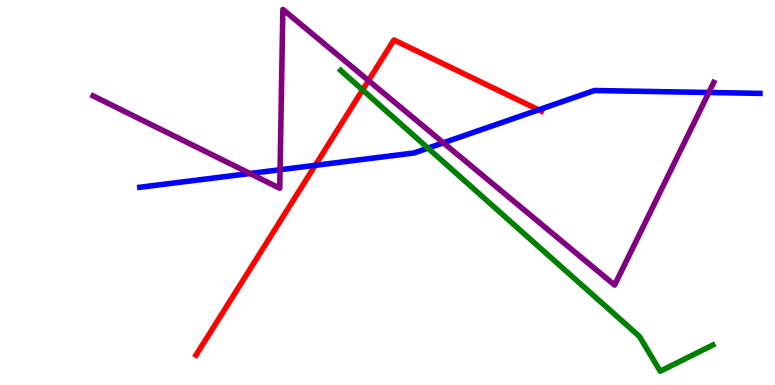[{'lines': ['blue', 'red'], 'intersections': [{'x': 4.07, 'y': 5.71}, {'x': 6.95, 'y': 7.15}]}, {'lines': ['green', 'red'], 'intersections': [{'x': 4.68, 'y': 7.66}]}, {'lines': ['purple', 'red'], 'intersections': [{'x': 4.75, 'y': 7.91}]}, {'lines': ['blue', 'green'], 'intersections': [{'x': 5.52, 'y': 6.15}]}, {'lines': ['blue', 'purple'], 'intersections': [{'x': 3.23, 'y': 5.49}, {'x': 3.61, 'y': 5.59}, {'x': 5.72, 'y': 6.29}, {'x': 9.15, 'y': 7.6}]}, {'lines': ['green', 'purple'], 'intersections': []}]